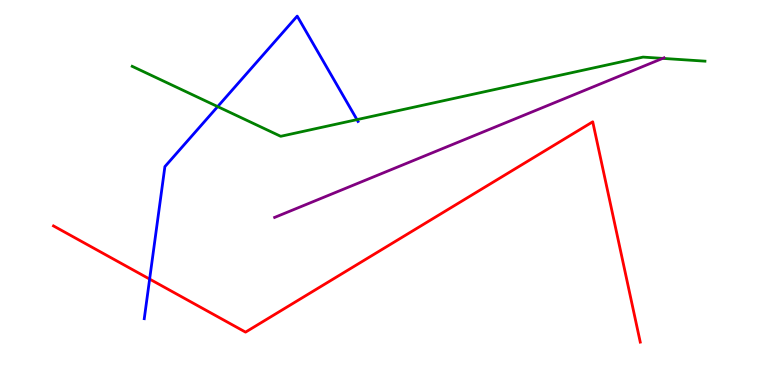[{'lines': ['blue', 'red'], 'intersections': [{'x': 1.93, 'y': 2.75}]}, {'lines': ['green', 'red'], 'intersections': []}, {'lines': ['purple', 'red'], 'intersections': []}, {'lines': ['blue', 'green'], 'intersections': [{'x': 2.81, 'y': 7.23}, {'x': 4.61, 'y': 6.89}]}, {'lines': ['blue', 'purple'], 'intersections': []}, {'lines': ['green', 'purple'], 'intersections': [{'x': 8.55, 'y': 8.48}]}]